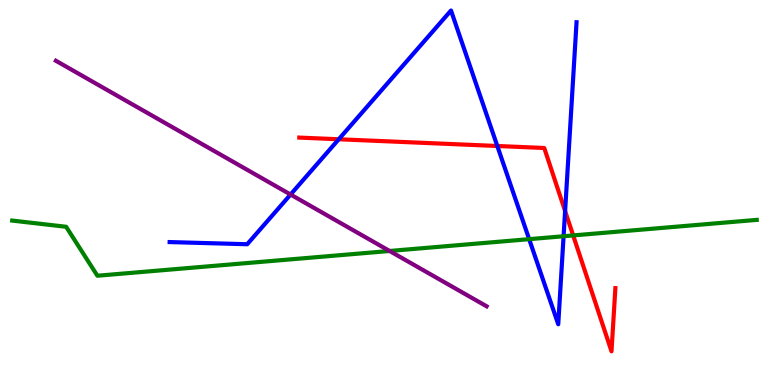[{'lines': ['blue', 'red'], 'intersections': [{'x': 4.37, 'y': 6.38}, {'x': 6.42, 'y': 6.21}, {'x': 7.29, 'y': 4.52}]}, {'lines': ['green', 'red'], 'intersections': [{'x': 7.4, 'y': 3.88}]}, {'lines': ['purple', 'red'], 'intersections': []}, {'lines': ['blue', 'green'], 'intersections': [{'x': 6.83, 'y': 3.79}, {'x': 7.27, 'y': 3.86}]}, {'lines': ['blue', 'purple'], 'intersections': [{'x': 3.75, 'y': 4.95}]}, {'lines': ['green', 'purple'], 'intersections': [{'x': 5.03, 'y': 3.48}]}]